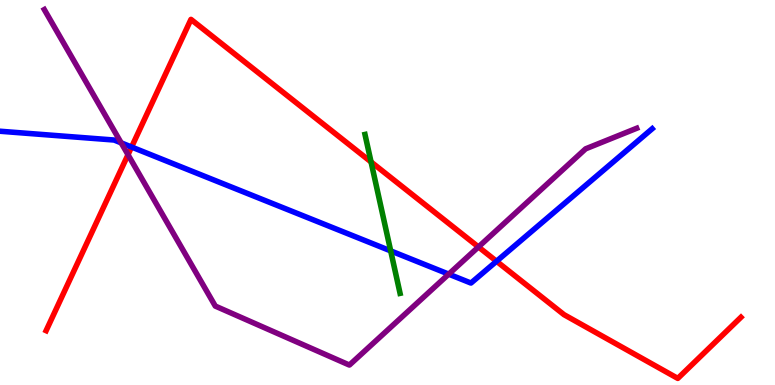[{'lines': ['blue', 'red'], 'intersections': [{'x': 1.7, 'y': 6.18}, {'x': 6.41, 'y': 3.21}]}, {'lines': ['green', 'red'], 'intersections': [{'x': 4.79, 'y': 5.79}]}, {'lines': ['purple', 'red'], 'intersections': [{'x': 1.65, 'y': 5.98}, {'x': 6.17, 'y': 3.59}]}, {'lines': ['blue', 'green'], 'intersections': [{'x': 5.04, 'y': 3.48}]}, {'lines': ['blue', 'purple'], 'intersections': [{'x': 1.56, 'y': 6.29}, {'x': 5.79, 'y': 2.88}]}, {'lines': ['green', 'purple'], 'intersections': []}]